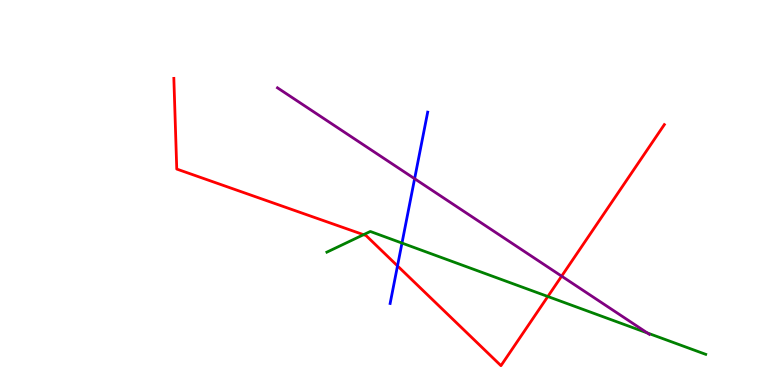[{'lines': ['blue', 'red'], 'intersections': [{'x': 5.13, 'y': 3.09}]}, {'lines': ['green', 'red'], 'intersections': [{'x': 4.69, 'y': 3.9}, {'x': 7.07, 'y': 2.3}]}, {'lines': ['purple', 'red'], 'intersections': [{'x': 7.25, 'y': 2.83}]}, {'lines': ['blue', 'green'], 'intersections': [{'x': 5.19, 'y': 3.69}]}, {'lines': ['blue', 'purple'], 'intersections': [{'x': 5.35, 'y': 5.36}]}, {'lines': ['green', 'purple'], 'intersections': [{'x': 8.35, 'y': 1.35}]}]